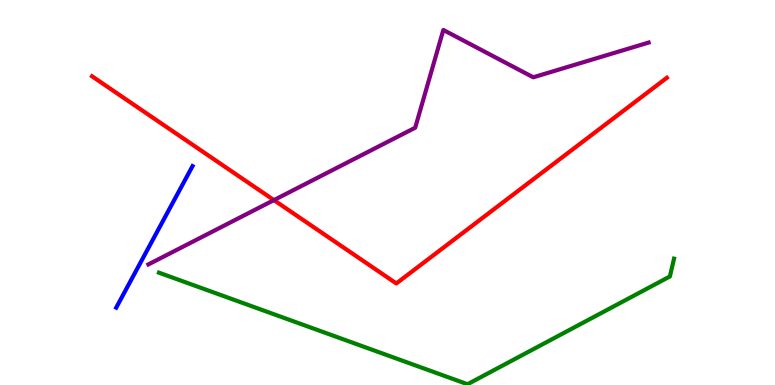[{'lines': ['blue', 'red'], 'intersections': []}, {'lines': ['green', 'red'], 'intersections': []}, {'lines': ['purple', 'red'], 'intersections': [{'x': 3.53, 'y': 4.8}]}, {'lines': ['blue', 'green'], 'intersections': []}, {'lines': ['blue', 'purple'], 'intersections': []}, {'lines': ['green', 'purple'], 'intersections': []}]